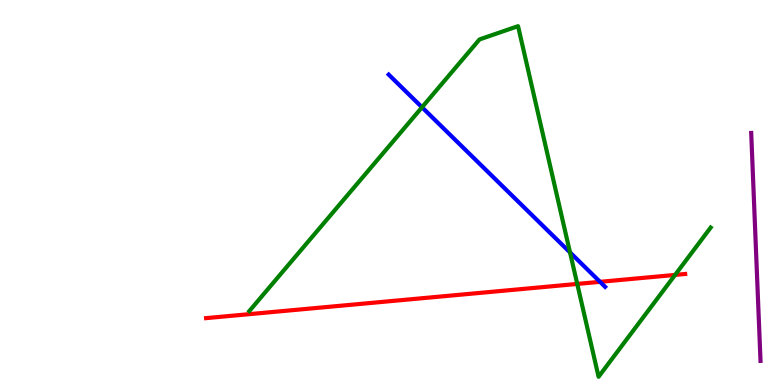[{'lines': ['blue', 'red'], 'intersections': [{'x': 7.74, 'y': 2.68}]}, {'lines': ['green', 'red'], 'intersections': [{'x': 7.45, 'y': 2.63}, {'x': 8.71, 'y': 2.86}]}, {'lines': ['purple', 'red'], 'intersections': []}, {'lines': ['blue', 'green'], 'intersections': [{'x': 5.45, 'y': 7.21}, {'x': 7.35, 'y': 3.44}]}, {'lines': ['blue', 'purple'], 'intersections': []}, {'lines': ['green', 'purple'], 'intersections': []}]